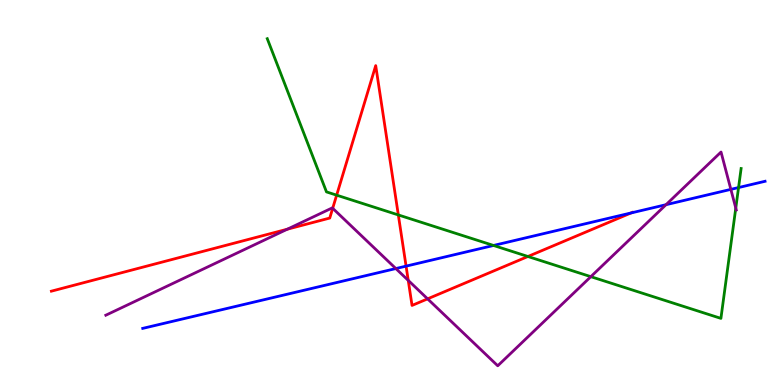[{'lines': ['blue', 'red'], 'intersections': [{'x': 5.24, 'y': 3.09}, {'x': 8.14, 'y': 4.47}]}, {'lines': ['green', 'red'], 'intersections': [{'x': 4.34, 'y': 4.93}, {'x': 5.14, 'y': 4.42}, {'x': 6.81, 'y': 3.34}]}, {'lines': ['purple', 'red'], 'intersections': [{'x': 3.71, 'y': 4.05}, {'x': 4.29, 'y': 4.59}, {'x': 5.27, 'y': 2.72}, {'x': 5.52, 'y': 2.24}]}, {'lines': ['blue', 'green'], 'intersections': [{'x': 6.37, 'y': 3.62}, {'x': 9.53, 'y': 5.13}]}, {'lines': ['blue', 'purple'], 'intersections': [{'x': 5.11, 'y': 3.02}, {'x': 8.59, 'y': 4.68}, {'x': 9.43, 'y': 5.08}]}, {'lines': ['green', 'purple'], 'intersections': [{'x': 7.62, 'y': 2.81}, {'x': 9.49, 'y': 4.6}]}]